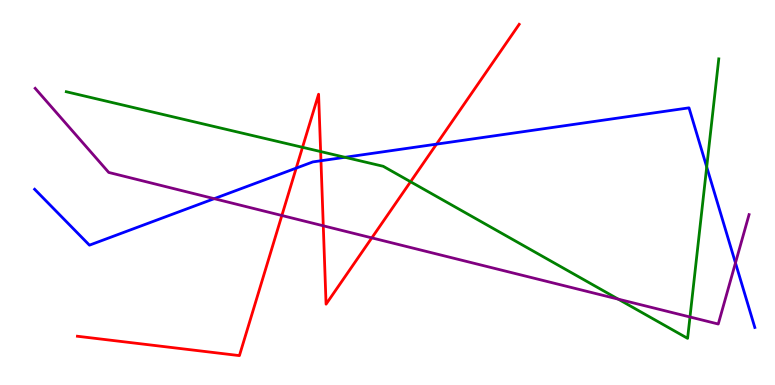[{'lines': ['blue', 'red'], 'intersections': [{'x': 3.82, 'y': 5.63}, {'x': 4.14, 'y': 5.82}, {'x': 5.63, 'y': 6.26}]}, {'lines': ['green', 'red'], 'intersections': [{'x': 3.9, 'y': 6.17}, {'x': 4.14, 'y': 6.06}, {'x': 5.3, 'y': 5.28}]}, {'lines': ['purple', 'red'], 'intersections': [{'x': 3.64, 'y': 4.4}, {'x': 4.17, 'y': 4.14}, {'x': 4.8, 'y': 3.82}]}, {'lines': ['blue', 'green'], 'intersections': [{'x': 4.45, 'y': 5.91}, {'x': 9.12, 'y': 5.66}]}, {'lines': ['blue', 'purple'], 'intersections': [{'x': 2.76, 'y': 4.84}, {'x': 9.49, 'y': 3.17}]}, {'lines': ['green', 'purple'], 'intersections': [{'x': 7.98, 'y': 2.23}, {'x': 8.9, 'y': 1.77}]}]